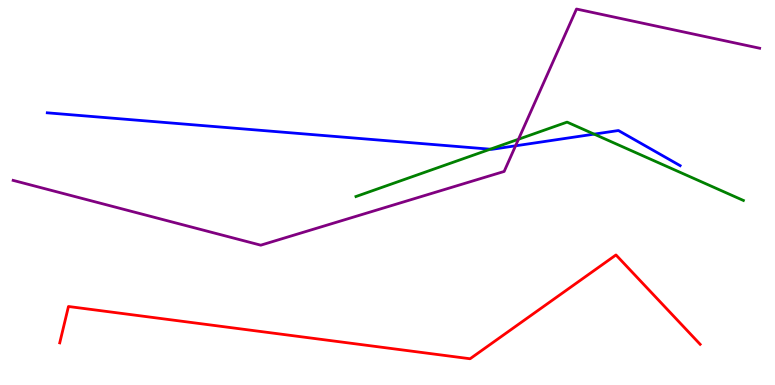[{'lines': ['blue', 'red'], 'intersections': []}, {'lines': ['green', 'red'], 'intersections': []}, {'lines': ['purple', 'red'], 'intersections': []}, {'lines': ['blue', 'green'], 'intersections': [{'x': 6.33, 'y': 6.12}, {'x': 7.67, 'y': 6.52}]}, {'lines': ['blue', 'purple'], 'intersections': [{'x': 6.65, 'y': 6.21}]}, {'lines': ['green', 'purple'], 'intersections': [{'x': 6.69, 'y': 6.38}]}]